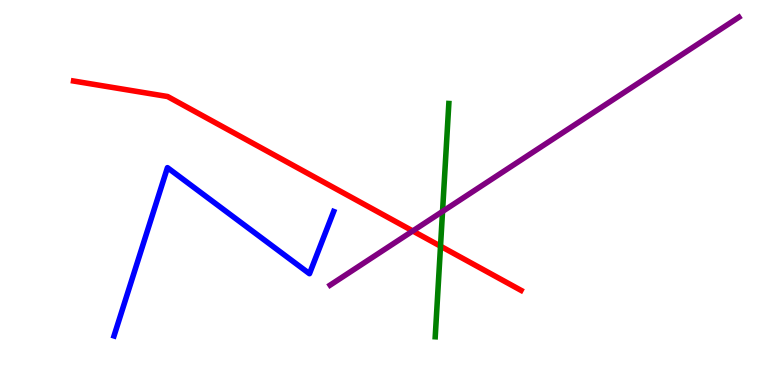[{'lines': ['blue', 'red'], 'intersections': []}, {'lines': ['green', 'red'], 'intersections': [{'x': 5.68, 'y': 3.61}]}, {'lines': ['purple', 'red'], 'intersections': [{'x': 5.33, 'y': 4.0}]}, {'lines': ['blue', 'green'], 'intersections': []}, {'lines': ['blue', 'purple'], 'intersections': []}, {'lines': ['green', 'purple'], 'intersections': [{'x': 5.71, 'y': 4.51}]}]